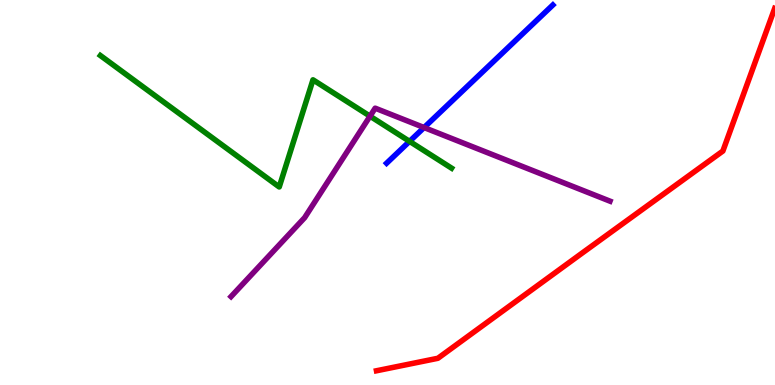[{'lines': ['blue', 'red'], 'intersections': []}, {'lines': ['green', 'red'], 'intersections': []}, {'lines': ['purple', 'red'], 'intersections': []}, {'lines': ['blue', 'green'], 'intersections': [{'x': 5.28, 'y': 6.33}]}, {'lines': ['blue', 'purple'], 'intersections': [{'x': 5.47, 'y': 6.69}]}, {'lines': ['green', 'purple'], 'intersections': [{'x': 4.77, 'y': 6.98}]}]